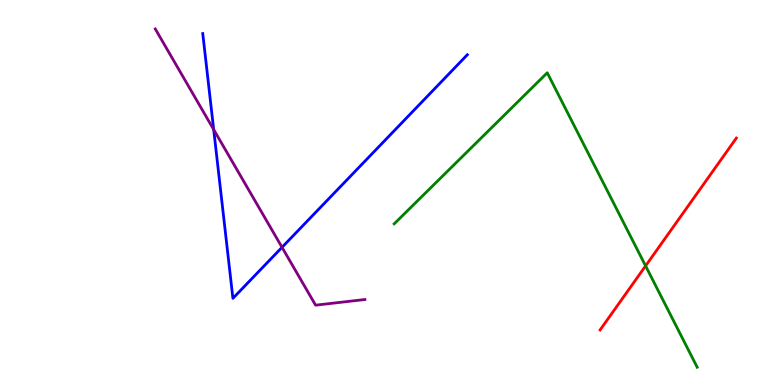[{'lines': ['blue', 'red'], 'intersections': []}, {'lines': ['green', 'red'], 'intersections': [{'x': 8.33, 'y': 3.09}]}, {'lines': ['purple', 'red'], 'intersections': []}, {'lines': ['blue', 'green'], 'intersections': []}, {'lines': ['blue', 'purple'], 'intersections': [{'x': 2.76, 'y': 6.63}, {'x': 3.64, 'y': 3.58}]}, {'lines': ['green', 'purple'], 'intersections': []}]